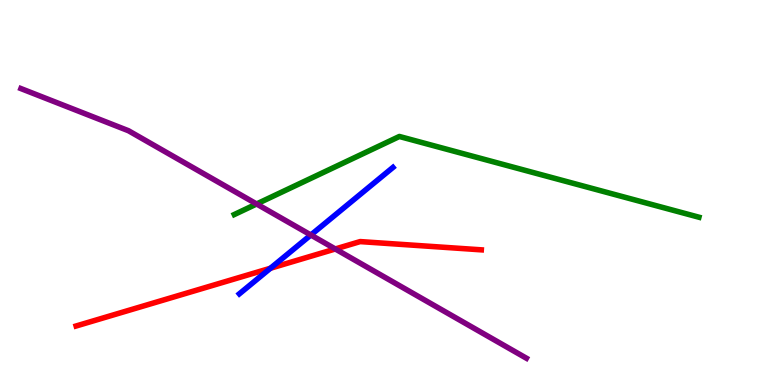[{'lines': ['blue', 'red'], 'intersections': [{'x': 3.49, 'y': 3.03}]}, {'lines': ['green', 'red'], 'intersections': []}, {'lines': ['purple', 'red'], 'intersections': [{'x': 4.33, 'y': 3.53}]}, {'lines': ['blue', 'green'], 'intersections': []}, {'lines': ['blue', 'purple'], 'intersections': [{'x': 4.01, 'y': 3.9}]}, {'lines': ['green', 'purple'], 'intersections': [{'x': 3.31, 'y': 4.7}]}]